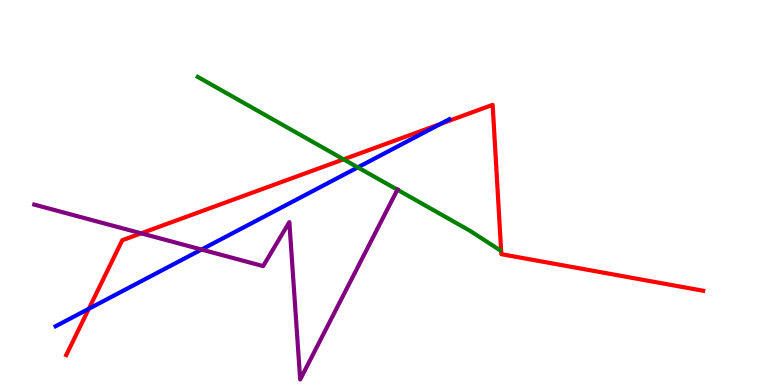[{'lines': ['blue', 'red'], 'intersections': [{'x': 1.15, 'y': 1.98}, {'x': 5.68, 'y': 6.78}]}, {'lines': ['green', 'red'], 'intersections': [{'x': 4.43, 'y': 5.86}]}, {'lines': ['purple', 'red'], 'intersections': [{'x': 1.82, 'y': 3.94}]}, {'lines': ['blue', 'green'], 'intersections': [{'x': 4.62, 'y': 5.65}]}, {'lines': ['blue', 'purple'], 'intersections': [{'x': 2.6, 'y': 3.52}]}, {'lines': ['green', 'purple'], 'intersections': [{'x': 5.13, 'y': 5.07}]}]